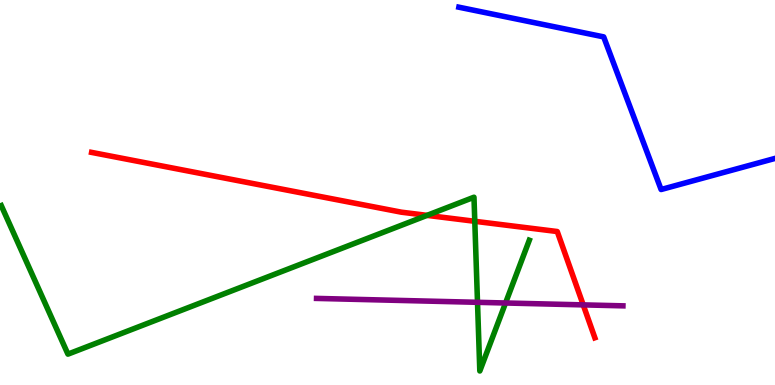[{'lines': ['blue', 'red'], 'intersections': []}, {'lines': ['green', 'red'], 'intersections': [{'x': 5.51, 'y': 4.41}, {'x': 6.13, 'y': 4.25}]}, {'lines': ['purple', 'red'], 'intersections': [{'x': 7.53, 'y': 2.08}]}, {'lines': ['blue', 'green'], 'intersections': []}, {'lines': ['blue', 'purple'], 'intersections': []}, {'lines': ['green', 'purple'], 'intersections': [{'x': 6.16, 'y': 2.15}, {'x': 6.52, 'y': 2.13}]}]